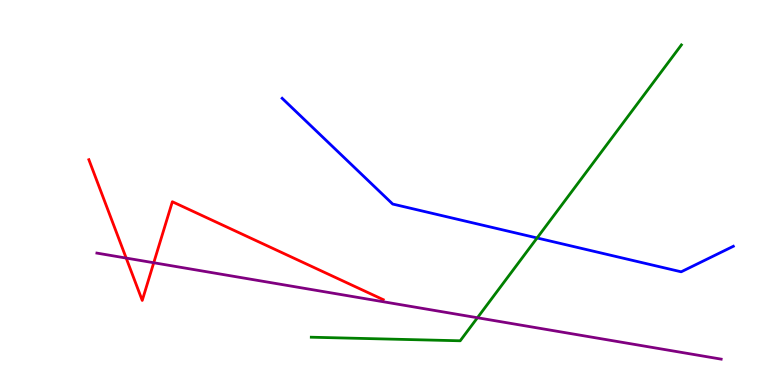[{'lines': ['blue', 'red'], 'intersections': []}, {'lines': ['green', 'red'], 'intersections': []}, {'lines': ['purple', 'red'], 'intersections': [{'x': 1.63, 'y': 3.3}, {'x': 1.98, 'y': 3.18}]}, {'lines': ['blue', 'green'], 'intersections': [{'x': 6.93, 'y': 3.82}]}, {'lines': ['blue', 'purple'], 'intersections': []}, {'lines': ['green', 'purple'], 'intersections': [{'x': 6.16, 'y': 1.75}]}]